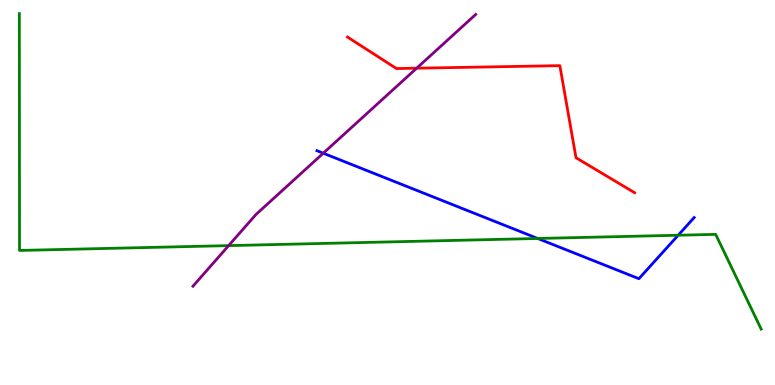[{'lines': ['blue', 'red'], 'intersections': []}, {'lines': ['green', 'red'], 'intersections': []}, {'lines': ['purple', 'red'], 'intersections': [{'x': 5.38, 'y': 8.23}]}, {'lines': ['blue', 'green'], 'intersections': [{'x': 6.94, 'y': 3.81}, {'x': 8.75, 'y': 3.89}]}, {'lines': ['blue', 'purple'], 'intersections': [{'x': 4.17, 'y': 6.02}]}, {'lines': ['green', 'purple'], 'intersections': [{'x': 2.95, 'y': 3.62}]}]